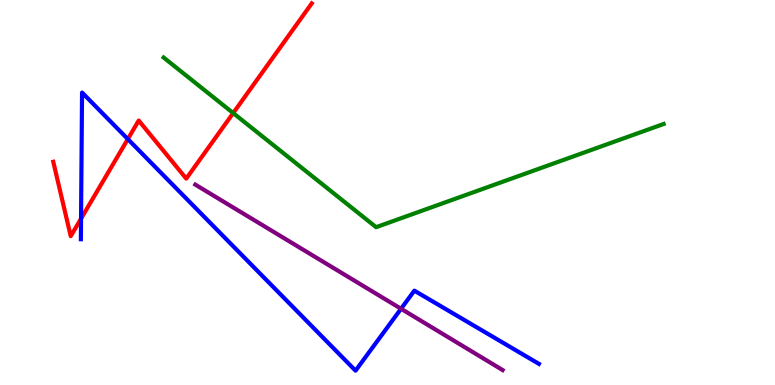[{'lines': ['blue', 'red'], 'intersections': [{'x': 1.05, 'y': 4.32}, {'x': 1.65, 'y': 6.39}]}, {'lines': ['green', 'red'], 'intersections': [{'x': 3.01, 'y': 7.06}]}, {'lines': ['purple', 'red'], 'intersections': []}, {'lines': ['blue', 'green'], 'intersections': []}, {'lines': ['blue', 'purple'], 'intersections': [{'x': 5.17, 'y': 1.98}]}, {'lines': ['green', 'purple'], 'intersections': []}]